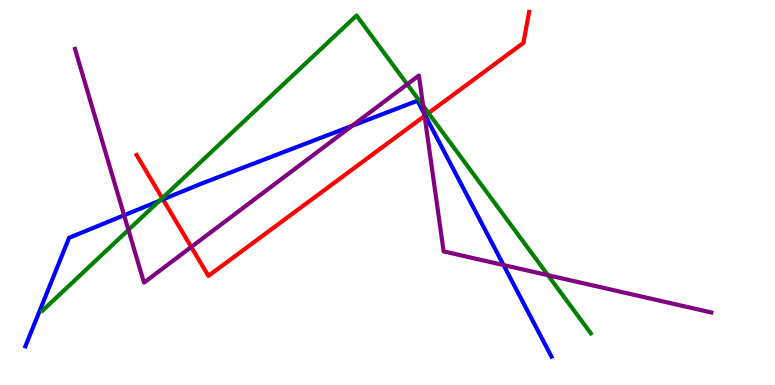[{'lines': ['blue', 'red'], 'intersections': [{'x': 2.1, 'y': 4.82}, {'x': 5.49, 'y': 7.0}]}, {'lines': ['green', 'red'], 'intersections': [{'x': 2.09, 'y': 4.85}, {'x': 5.53, 'y': 7.06}]}, {'lines': ['purple', 'red'], 'intersections': [{'x': 2.47, 'y': 3.58}, {'x': 5.48, 'y': 6.99}]}, {'lines': ['blue', 'green'], 'intersections': [{'x': 2.06, 'y': 4.78}]}, {'lines': ['blue', 'purple'], 'intersections': [{'x': 1.6, 'y': 4.41}, {'x': 4.54, 'y': 6.73}, {'x': 5.47, 'y': 7.05}, {'x': 6.5, 'y': 3.12}]}, {'lines': ['green', 'purple'], 'intersections': [{'x': 1.66, 'y': 4.03}, {'x': 5.25, 'y': 7.81}, {'x': 5.46, 'y': 7.25}, {'x': 7.07, 'y': 2.85}]}]